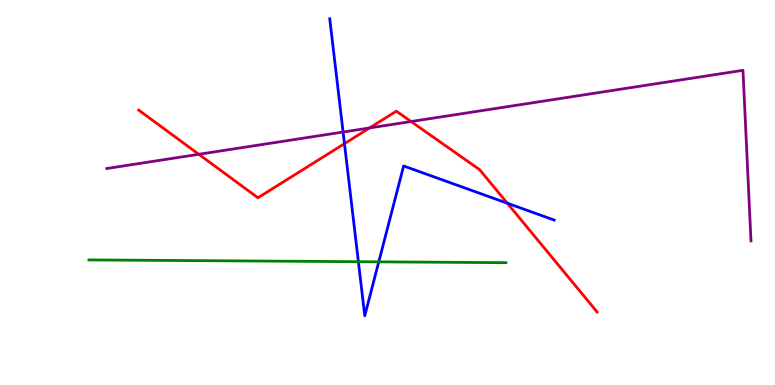[{'lines': ['blue', 'red'], 'intersections': [{'x': 4.44, 'y': 6.27}, {'x': 6.55, 'y': 4.72}]}, {'lines': ['green', 'red'], 'intersections': []}, {'lines': ['purple', 'red'], 'intersections': [{'x': 2.57, 'y': 5.99}, {'x': 4.77, 'y': 6.68}, {'x': 5.3, 'y': 6.84}]}, {'lines': ['blue', 'green'], 'intersections': [{'x': 4.62, 'y': 3.2}, {'x': 4.89, 'y': 3.2}]}, {'lines': ['blue', 'purple'], 'intersections': [{'x': 4.43, 'y': 6.57}]}, {'lines': ['green', 'purple'], 'intersections': []}]